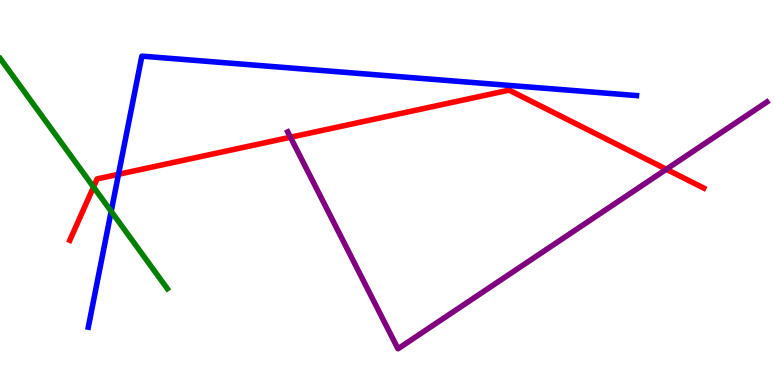[{'lines': ['blue', 'red'], 'intersections': [{'x': 1.53, 'y': 5.47}]}, {'lines': ['green', 'red'], 'intersections': [{'x': 1.21, 'y': 5.14}]}, {'lines': ['purple', 'red'], 'intersections': [{'x': 3.75, 'y': 6.44}, {'x': 8.6, 'y': 5.6}]}, {'lines': ['blue', 'green'], 'intersections': [{'x': 1.43, 'y': 4.51}]}, {'lines': ['blue', 'purple'], 'intersections': []}, {'lines': ['green', 'purple'], 'intersections': []}]